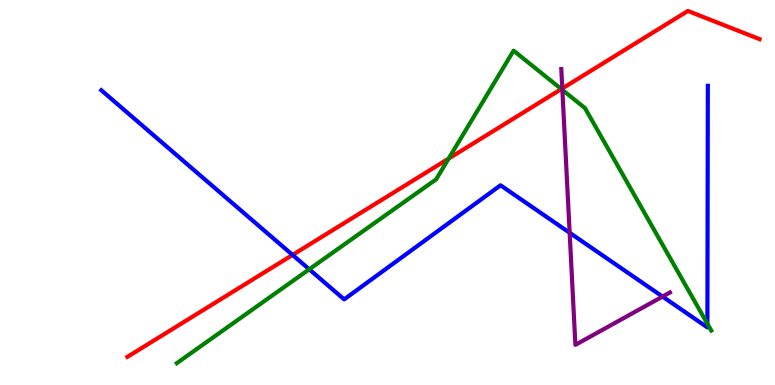[{'lines': ['blue', 'red'], 'intersections': [{'x': 3.77, 'y': 3.38}]}, {'lines': ['green', 'red'], 'intersections': [{'x': 5.79, 'y': 5.88}, {'x': 7.24, 'y': 7.69}]}, {'lines': ['purple', 'red'], 'intersections': [{'x': 7.26, 'y': 7.7}]}, {'lines': ['blue', 'green'], 'intersections': [{'x': 3.99, 'y': 3.01}, {'x': 9.13, 'y': 1.59}]}, {'lines': ['blue', 'purple'], 'intersections': [{'x': 7.35, 'y': 3.95}, {'x': 8.55, 'y': 2.3}]}, {'lines': ['green', 'purple'], 'intersections': [{'x': 7.26, 'y': 7.67}]}]